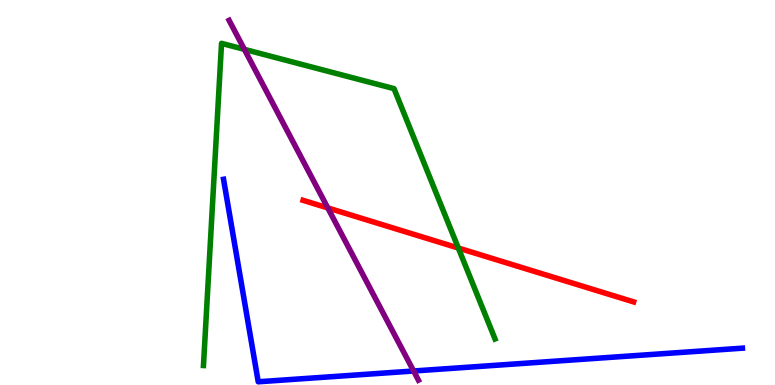[{'lines': ['blue', 'red'], 'intersections': []}, {'lines': ['green', 'red'], 'intersections': [{'x': 5.91, 'y': 3.56}]}, {'lines': ['purple', 'red'], 'intersections': [{'x': 4.23, 'y': 4.6}]}, {'lines': ['blue', 'green'], 'intersections': []}, {'lines': ['blue', 'purple'], 'intersections': [{'x': 5.34, 'y': 0.364}]}, {'lines': ['green', 'purple'], 'intersections': [{'x': 3.15, 'y': 8.72}]}]